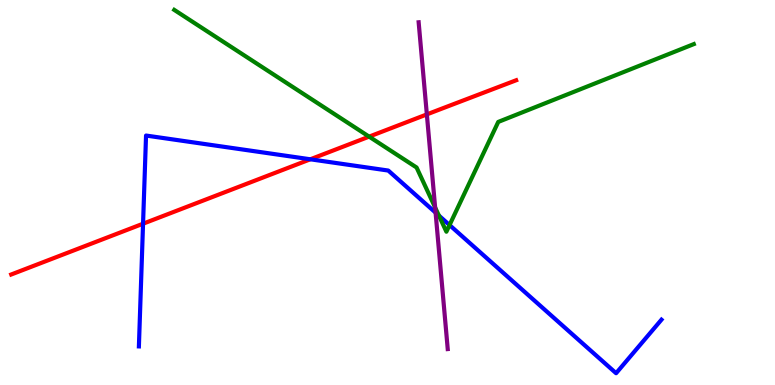[{'lines': ['blue', 'red'], 'intersections': [{'x': 1.85, 'y': 4.19}, {'x': 4.0, 'y': 5.86}]}, {'lines': ['green', 'red'], 'intersections': [{'x': 4.76, 'y': 6.45}]}, {'lines': ['purple', 'red'], 'intersections': [{'x': 5.51, 'y': 7.03}]}, {'lines': ['blue', 'green'], 'intersections': [{'x': 5.66, 'y': 4.4}, {'x': 5.8, 'y': 4.15}]}, {'lines': ['blue', 'purple'], 'intersections': [{'x': 5.62, 'y': 4.48}]}, {'lines': ['green', 'purple'], 'intersections': [{'x': 5.61, 'y': 4.61}]}]